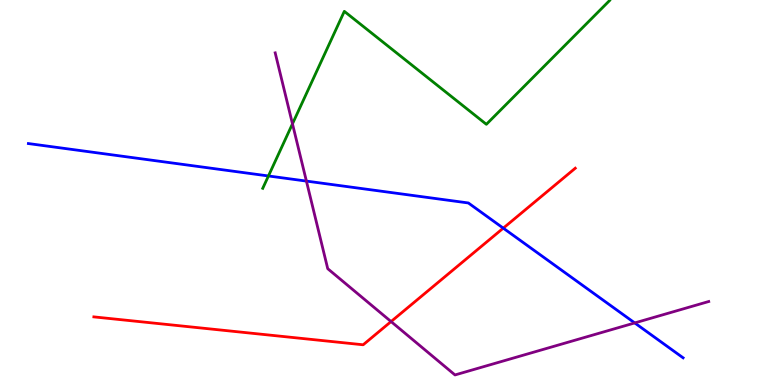[{'lines': ['blue', 'red'], 'intersections': [{'x': 6.49, 'y': 4.07}]}, {'lines': ['green', 'red'], 'intersections': []}, {'lines': ['purple', 'red'], 'intersections': [{'x': 5.05, 'y': 1.65}]}, {'lines': ['blue', 'green'], 'intersections': [{'x': 3.46, 'y': 5.43}]}, {'lines': ['blue', 'purple'], 'intersections': [{'x': 3.95, 'y': 5.3}, {'x': 8.19, 'y': 1.61}]}, {'lines': ['green', 'purple'], 'intersections': [{'x': 3.77, 'y': 6.78}]}]